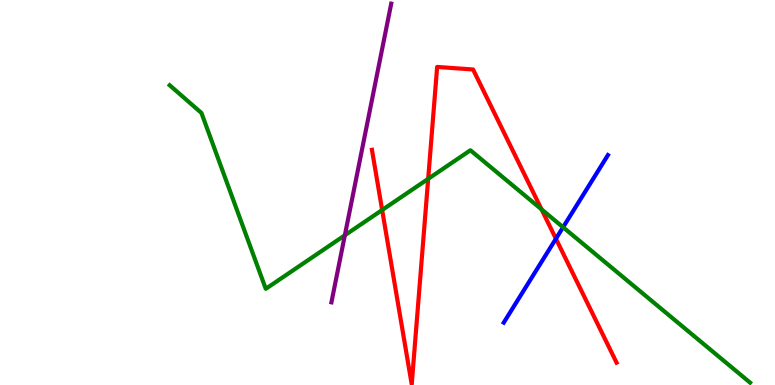[{'lines': ['blue', 'red'], 'intersections': [{'x': 7.17, 'y': 3.8}]}, {'lines': ['green', 'red'], 'intersections': [{'x': 4.93, 'y': 4.55}, {'x': 5.52, 'y': 5.35}, {'x': 6.99, 'y': 4.56}]}, {'lines': ['purple', 'red'], 'intersections': []}, {'lines': ['blue', 'green'], 'intersections': [{'x': 7.27, 'y': 4.1}]}, {'lines': ['blue', 'purple'], 'intersections': []}, {'lines': ['green', 'purple'], 'intersections': [{'x': 4.45, 'y': 3.89}]}]